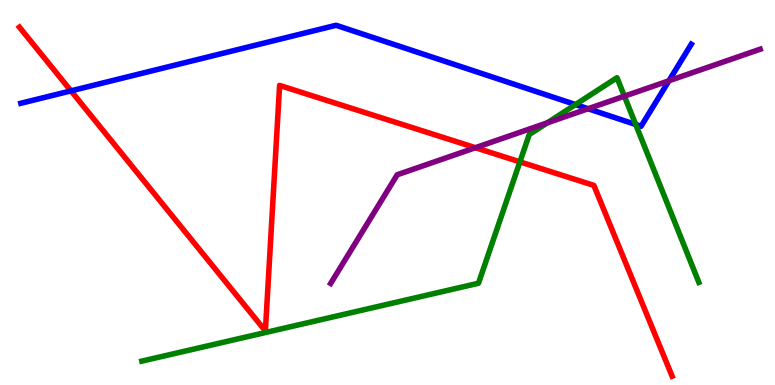[{'lines': ['blue', 'red'], 'intersections': [{'x': 0.916, 'y': 7.64}]}, {'lines': ['green', 'red'], 'intersections': [{'x': 6.71, 'y': 5.8}]}, {'lines': ['purple', 'red'], 'intersections': [{'x': 6.13, 'y': 6.16}]}, {'lines': ['blue', 'green'], 'intersections': [{'x': 7.43, 'y': 7.28}, {'x': 8.2, 'y': 6.77}]}, {'lines': ['blue', 'purple'], 'intersections': [{'x': 7.59, 'y': 7.18}, {'x': 8.63, 'y': 7.9}]}, {'lines': ['green', 'purple'], 'intersections': [{'x': 7.06, 'y': 6.81}, {'x': 8.06, 'y': 7.5}]}]